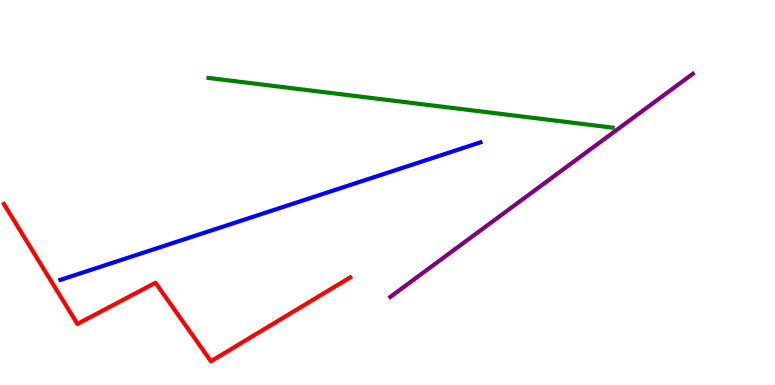[{'lines': ['blue', 'red'], 'intersections': []}, {'lines': ['green', 'red'], 'intersections': []}, {'lines': ['purple', 'red'], 'intersections': []}, {'lines': ['blue', 'green'], 'intersections': []}, {'lines': ['blue', 'purple'], 'intersections': []}, {'lines': ['green', 'purple'], 'intersections': []}]